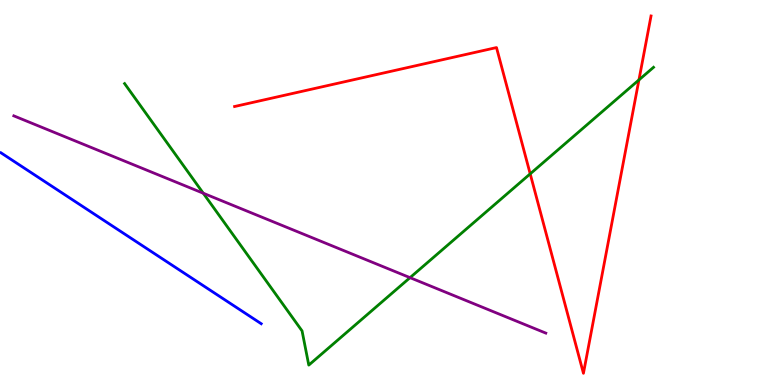[{'lines': ['blue', 'red'], 'intersections': []}, {'lines': ['green', 'red'], 'intersections': [{'x': 6.84, 'y': 5.48}, {'x': 8.24, 'y': 7.92}]}, {'lines': ['purple', 'red'], 'intersections': []}, {'lines': ['blue', 'green'], 'intersections': []}, {'lines': ['blue', 'purple'], 'intersections': []}, {'lines': ['green', 'purple'], 'intersections': [{'x': 2.62, 'y': 4.98}, {'x': 5.29, 'y': 2.79}]}]